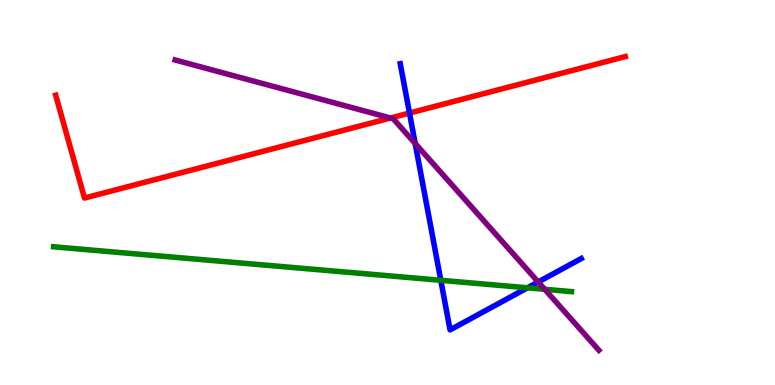[{'lines': ['blue', 'red'], 'intersections': [{'x': 5.28, 'y': 7.06}]}, {'lines': ['green', 'red'], 'intersections': []}, {'lines': ['purple', 'red'], 'intersections': [{'x': 5.04, 'y': 6.94}]}, {'lines': ['blue', 'green'], 'intersections': [{'x': 5.69, 'y': 2.72}, {'x': 6.81, 'y': 2.52}]}, {'lines': ['blue', 'purple'], 'intersections': [{'x': 5.36, 'y': 6.27}, {'x': 6.94, 'y': 2.68}]}, {'lines': ['green', 'purple'], 'intersections': [{'x': 7.03, 'y': 2.49}]}]